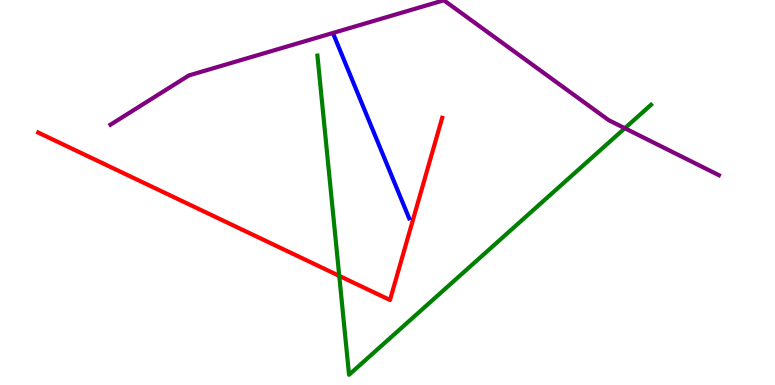[{'lines': ['blue', 'red'], 'intersections': []}, {'lines': ['green', 'red'], 'intersections': [{'x': 4.38, 'y': 2.83}]}, {'lines': ['purple', 'red'], 'intersections': []}, {'lines': ['blue', 'green'], 'intersections': []}, {'lines': ['blue', 'purple'], 'intersections': []}, {'lines': ['green', 'purple'], 'intersections': [{'x': 8.06, 'y': 6.67}]}]